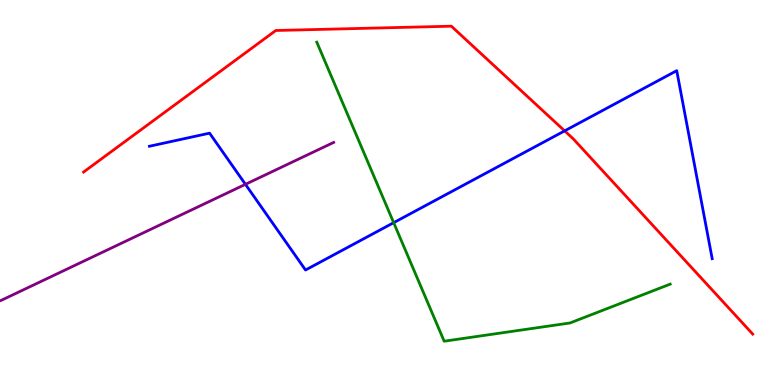[{'lines': ['blue', 'red'], 'intersections': [{'x': 7.29, 'y': 6.6}]}, {'lines': ['green', 'red'], 'intersections': []}, {'lines': ['purple', 'red'], 'intersections': []}, {'lines': ['blue', 'green'], 'intersections': [{'x': 5.08, 'y': 4.22}]}, {'lines': ['blue', 'purple'], 'intersections': [{'x': 3.17, 'y': 5.21}]}, {'lines': ['green', 'purple'], 'intersections': []}]